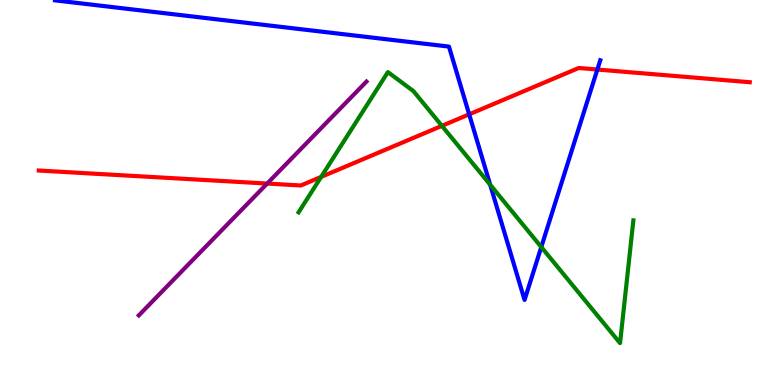[{'lines': ['blue', 'red'], 'intersections': [{'x': 6.05, 'y': 7.03}, {'x': 7.71, 'y': 8.19}]}, {'lines': ['green', 'red'], 'intersections': [{'x': 4.14, 'y': 5.41}, {'x': 5.7, 'y': 6.73}]}, {'lines': ['purple', 'red'], 'intersections': [{'x': 3.45, 'y': 5.23}]}, {'lines': ['blue', 'green'], 'intersections': [{'x': 6.32, 'y': 5.2}, {'x': 6.98, 'y': 3.58}]}, {'lines': ['blue', 'purple'], 'intersections': []}, {'lines': ['green', 'purple'], 'intersections': []}]